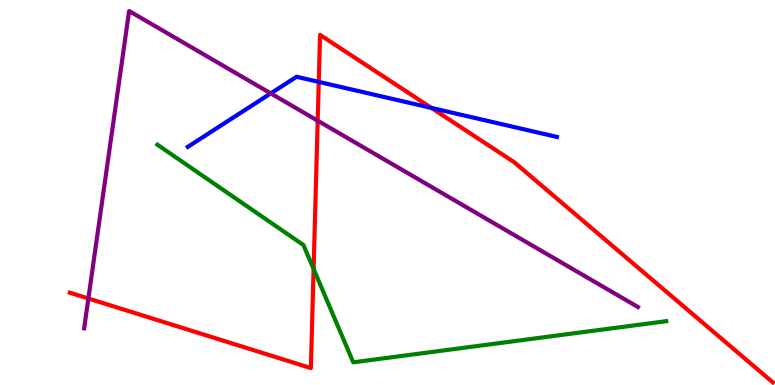[{'lines': ['blue', 'red'], 'intersections': [{'x': 4.11, 'y': 7.87}, {'x': 5.57, 'y': 7.2}]}, {'lines': ['green', 'red'], 'intersections': [{'x': 4.05, 'y': 3.01}]}, {'lines': ['purple', 'red'], 'intersections': [{'x': 1.14, 'y': 2.25}, {'x': 4.1, 'y': 6.86}]}, {'lines': ['blue', 'green'], 'intersections': []}, {'lines': ['blue', 'purple'], 'intersections': [{'x': 3.49, 'y': 7.57}]}, {'lines': ['green', 'purple'], 'intersections': []}]